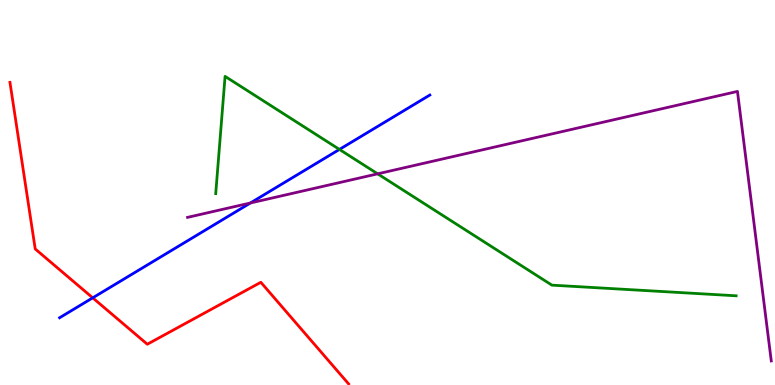[{'lines': ['blue', 'red'], 'intersections': [{'x': 1.2, 'y': 2.26}]}, {'lines': ['green', 'red'], 'intersections': []}, {'lines': ['purple', 'red'], 'intersections': []}, {'lines': ['blue', 'green'], 'intersections': [{'x': 4.38, 'y': 6.12}]}, {'lines': ['blue', 'purple'], 'intersections': [{'x': 3.23, 'y': 4.73}]}, {'lines': ['green', 'purple'], 'intersections': [{'x': 4.87, 'y': 5.48}]}]